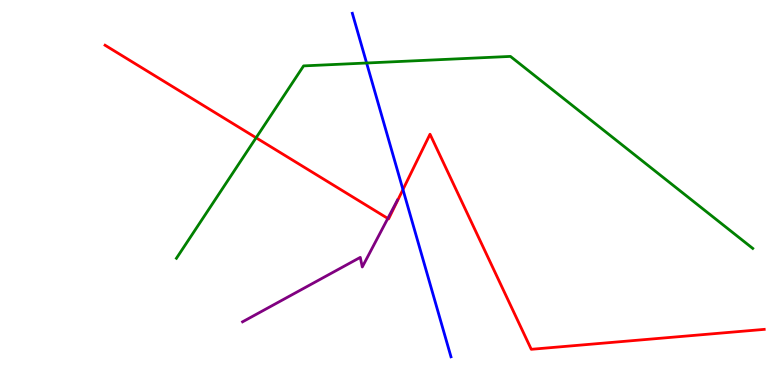[{'lines': ['blue', 'red'], 'intersections': [{'x': 5.2, 'y': 5.08}]}, {'lines': ['green', 'red'], 'intersections': [{'x': 3.3, 'y': 6.42}]}, {'lines': ['purple', 'red'], 'intersections': [{'x': 5.0, 'y': 4.33}]}, {'lines': ['blue', 'green'], 'intersections': [{'x': 4.73, 'y': 8.36}]}, {'lines': ['blue', 'purple'], 'intersections': []}, {'lines': ['green', 'purple'], 'intersections': []}]